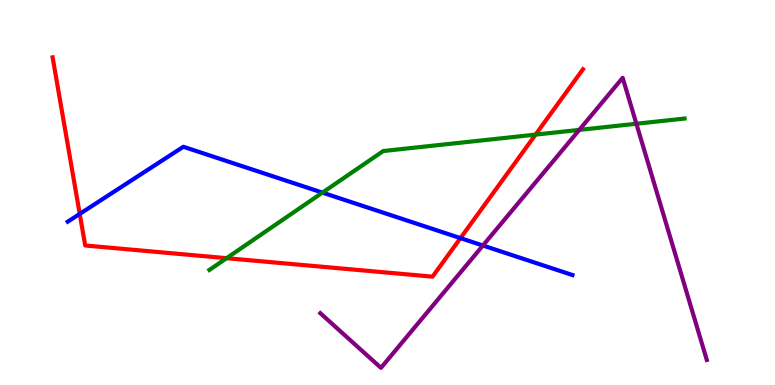[{'lines': ['blue', 'red'], 'intersections': [{'x': 1.03, 'y': 4.44}, {'x': 5.94, 'y': 3.81}]}, {'lines': ['green', 'red'], 'intersections': [{'x': 2.92, 'y': 3.29}, {'x': 6.91, 'y': 6.5}]}, {'lines': ['purple', 'red'], 'intersections': []}, {'lines': ['blue', 'green'], 'intersections': [{'x': 4.16, 'y': 5.0}]}, {'lines': ['blue', 'purple'], 'intersections': [{'x': 6.23, 'y': 3.62}]}, {'lines': ['green', 'purple'], 'intersections': [{'x': 7.47, 'y': 6.63}, {'x': 8.21, 'y': 6.79}]}]